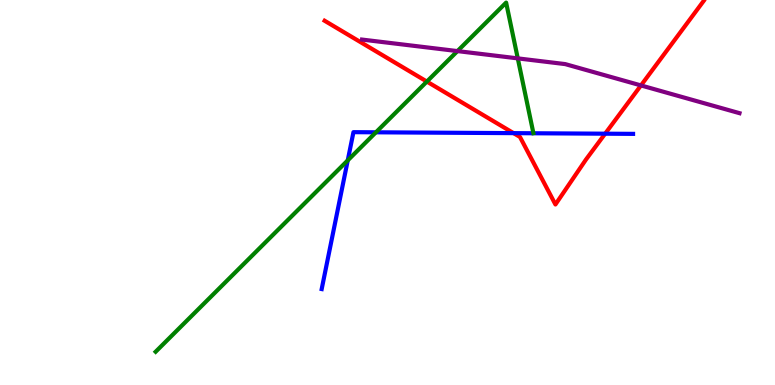[{'lines': ['blue', 'red'], 'intersections': [{'x': 6.63, 'y': 6.54}, {'x': 7.81, 'y': 6.53}]}, {'lines': ['green', 'red'], 'intersections': [{'x': 5.51, 'y': 7.88}]}, {'lines': ['purple', 'red'], 'intersections': [{'x': 8.27, 'y': 7.78}]}, {'lines': ['blue', 'green'], 'intersections': [{'x': 4.49, 'y': 5.83}, {'x': 4.85, 'y': 6.56}]}, {'lines': ['blue', 'purple'], 'intersections': []}, {'lines': ['green', 'purple'], 'intersections': [{'x': 5.9, 'y': 8.67}, {'x': 6.68, 'y': 8.48}]}]